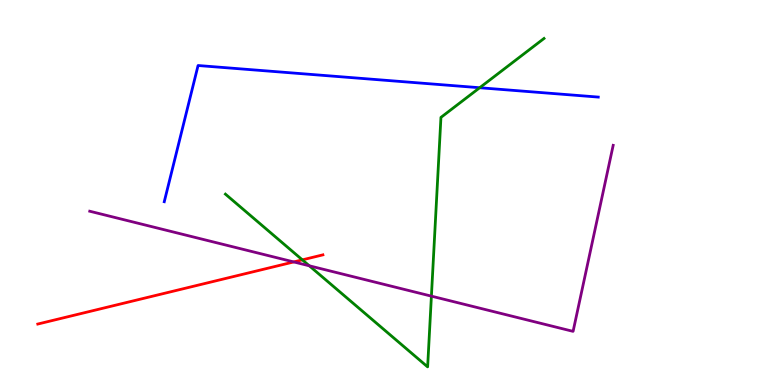[{'lines': ['blue', 'red'], 'intersections': []}, {'lines': ['green', 'red'], 'intersections': [{'x': 3.9, 'y': 3.25}]}, {'lines': ['purple', 'red'], 'intersections': [{'x': 3.79, 'y': 3.2}]}, {'lines': ['blue', 'green'], 'intersections': [{'x': 6.19, 'y': 7.72}]}, {'lines': ['blue', 'purple'], 'intersections': []}, {'lines': ['green', 'purple'], 'intersections': [{'x': 3.99, 'y': 3.1}, {'x': 5.57, 'y': 2.31}]}]